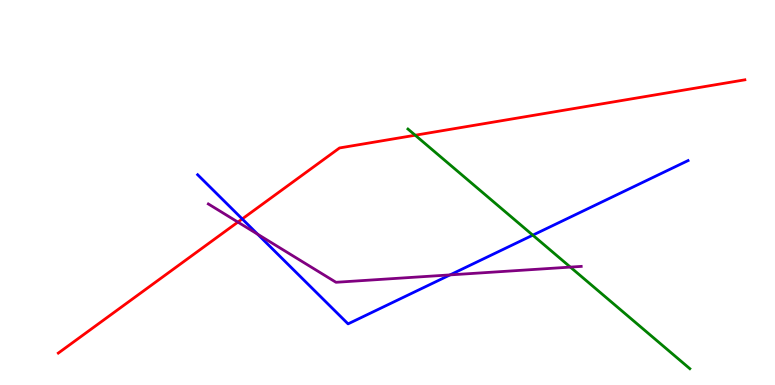[{'lines': ['blue', 'red'], 'intersections': [{'x': 3.13, 'y': 4.31}]}, {'lines': ['green', 'red'], 'intersections': [{'x': 5.36, 'y': 6.49}]}, {'lines': ['purple', 'red'], 'intersections': [{'x': 3.07, 'y': 4.23}]}, {'lines': ['blue', 'green'], 'intersections': [{'x': 6.87, 'y': 3.89}]}, {'lines': ['blue', 'purple'], 'intersections': [{'x': 3.32, 'y': 3.92}, {'x': 5.81, 'y': 2.86}]}, {'lines': ['green', 'purple'], 'intersections': [{'x': 7.36, 'y': 3.06}]}]